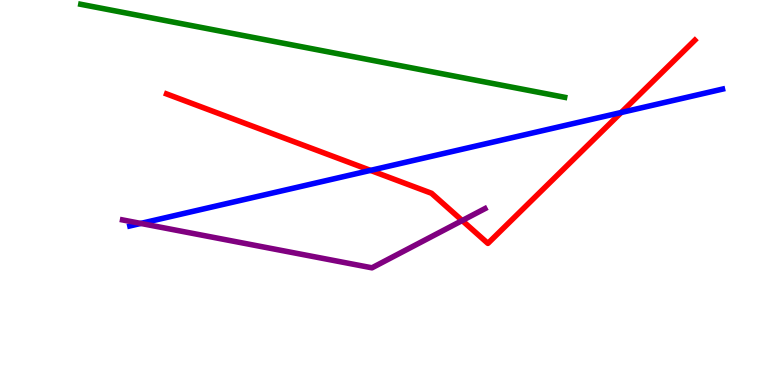[{'lines': ['blue', 'red'], 'intersections': [{'x': 4.78, 'y': 5.57}, {'x': 8.02, 'y': 7.08}]}, {'lines': ['green', 'red'], 'intersections': []}, {'lines': ['purple', 'red'], 'intersections': [{'x': 5.96, 'y': 4.27}]}, {'lines': ['blue', 'green'], 'intersections': []}, {'lines': ['blue', 'purple'], 'intersections': [{'x': 1.82, 'y': 4.2}]}, {'lines': ['green', 'purple'], 'intersections': []}]